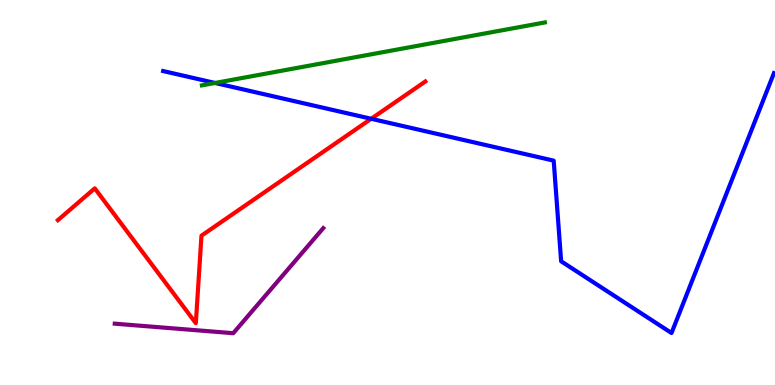[{'lines': ['blue', 'red'], 'intersections': [{'x': 4.79, 'y': 6.91}]}, {'lines': ['green', 'red'], 'intersections': []}, {'lines': ['purple', 'red'], 'intersections': []}, {'lines': ['blue', 'green'], 'intersections': [{'x': 2.77, 'y': 7.85}]}, {'lines': ['blue', 'purple'], 'intersections': []}, {'lines': ['green', 'purple'], 'intersections': []}]